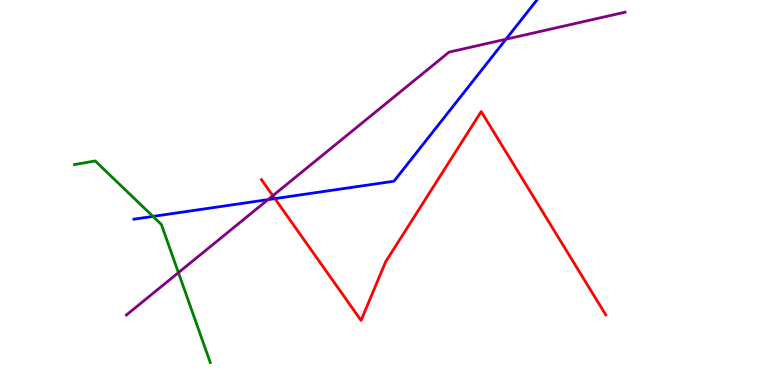[{'lines': ['blue', 'red'], 'intersections': [{'x': 3.55, 'y': 4.84}]}, {'lines': ['green', 'red'], 'intersections': []}, {'lines': ['purple', 'red'], 'intersections': [{'x': 3.52, 'y': 4.92}]}, {'lines': ['blue', 'green'], 'intersections': [{'x': 1.97, 'y': 4.38}]}, {'lines': ['blue', 'purple'], 'intersections': [{'x': 3.46, 'y': 4.82}, {'x': 6.53, 'y': 8.98}]}, {'lines': ['green', 'purple'], 'intersections': [{'x': 2.3, 'y': 2.92}]}]